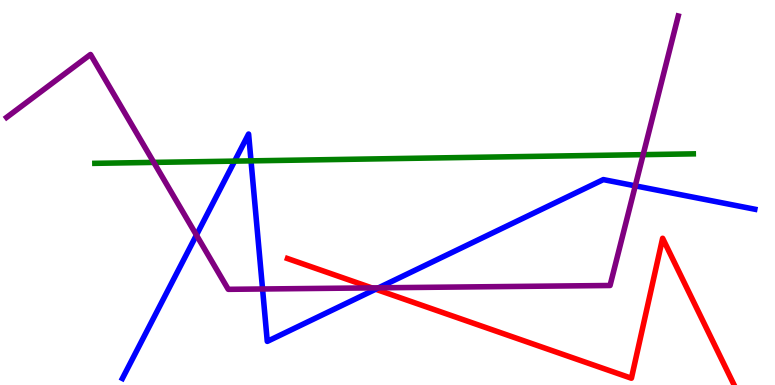[{'lines': ['blue', 'red'], 'intersections': [{'x': 4.85, 'y': 2.49}]}, {'lines': ['green', 'red'], 'intersections': []}, {'lines': ['purple', 'red'], 'intersections': [{'x': 4.8, 'y': 2.52}]}, {'lines': ['blue', 'green'], 'intersections': [{'x': 3.03, 'y': 5.82}, {'x': 3.24, 'y': 5.82}]}, {'lines': ['blue', 'purple'], 'intersections': [{'x': 2.53, 'y': 3.89}, {'x': 3.39, 'y': 2.49}, {'x': 4.88, 'y': 2.52}, {'x': 8.2, 'y': 5.17}]}, {'lines': ['green', 'purple'], 'intersections': [{'x': 1.98, 'y': 5.78}, {'x': 8.3, 'y': 5.98}]}]